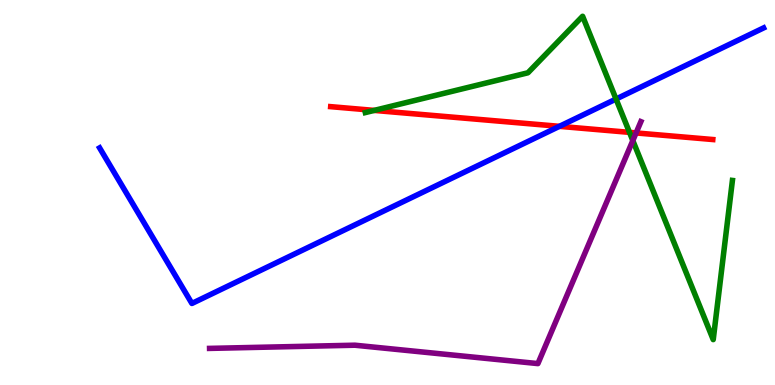[{'lines': ['blue', 'red'], 'intersections': [{'x': 7.22, 'y': 6.72}]}, {'lines': ['green', 'red'], 'intersections': [{'x': 4.83, 'y': 7.13}, {'x': 8.12, 'y': 6.56}]}, {'lines': ['purple', 'red'], 'intersections': [{'x': 8.21, 'y': 6.55}]}, {'lines': ['blue', 'green'], 'intersections': [{'x': 7.95, 'y': 7.43}]}, {'lines': ['blue', 'purple'], 'intersections': []}, {'lines': ['green', 'purple'], 'intersections': [{'x': 8.17, 'y': 6.35}]}]